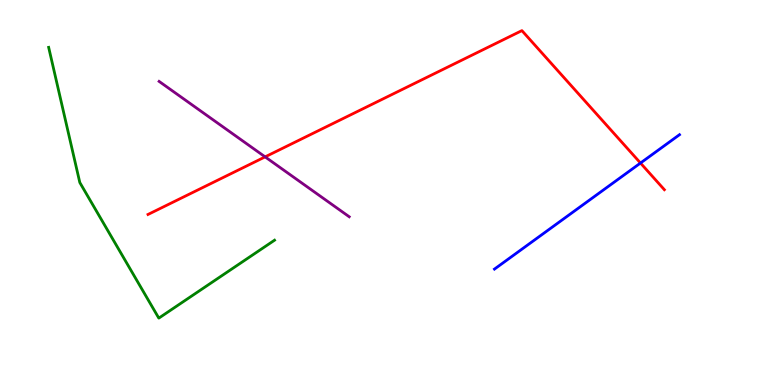[{'lines': ['blue', 'red'], 'intersections': [{'x': 8.26, 'y': 5.77}]}, {'lines': ['green', 'red'], 'intersections': []}, {'lines': ['purple', 'red'], 'intersections': [{'x': 3.42, 'y': 5.93}]}, {'lines': ['blue', 'green'], 'intersections': []}, {'lines': ['blue', 'purple'], 'intersections': []}, {'lines': ['green', 'purple'], 'intersections': []}]